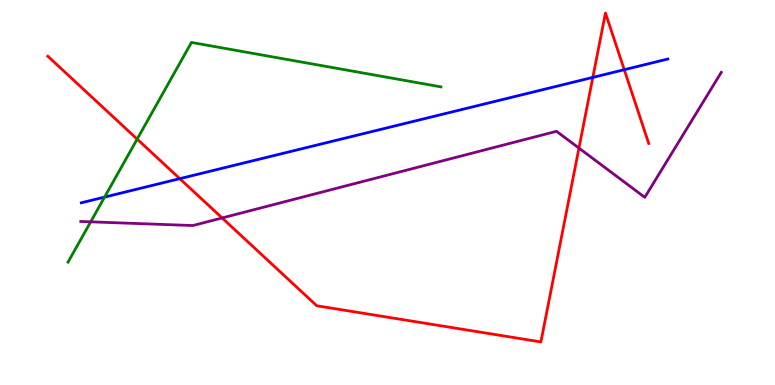[{'lines': ['blue', 'red'], 'intersections': [{'x': 2.32, 'y': 5.36}, {'x': 7.65, 'y': 7.99}, {'x': 8.05, 'y': 8.19}]}, {'lines': ['green', 'red'], 'intersections': [{'x': 1.77, 'y': 6.39}]}, {'lines': ['purple', 'red'], 'intersections': [{'x': 2.87, 'y': 4.34}, {'x': 7.47, 'y': 6.15}]}, {'lines': ['blue', 'green'], 'intersections': [{'x': 1.35, 'y': 4.88}]}, {'lines': ['blue', 'purple'], 'intersections': []}, {'lines': ['green', 'purple'], 'intersections': [{'x': 1.17, 'y': 4.24}]}]